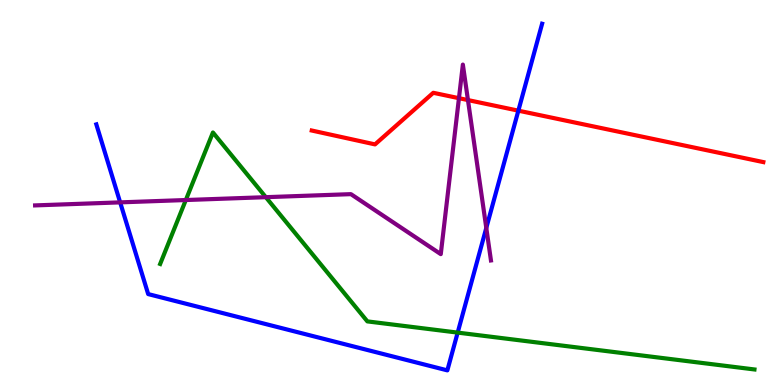[{'lines': ['blue', 'red'], 'intersections': [{'x': 6.69, 'y': 7.13}]}, {'lines': ['green', 'red'], 'intersections': []}, {'lines': ['purple', 'red'], 'intersections': [{'x': 5.92, 'y': 7.45}, {'x': 6.04, 'y': 7.4}]}, {'lines': ['blue', 'green'], 'intersections': [{'x': 5.91, 'y': 1.36}]}, {'lines': ['blue', 'purple'], 'intersections': [{'x': 1.55, 'y': 4.74}, {'x': 6.27, 'y': 4.08}]}, {'lines': ['green', 'purple'], 'intersections': [{'x': 2.4, 'y': 4.8}, {'x': 3.43, 'y': 4.88}]}]